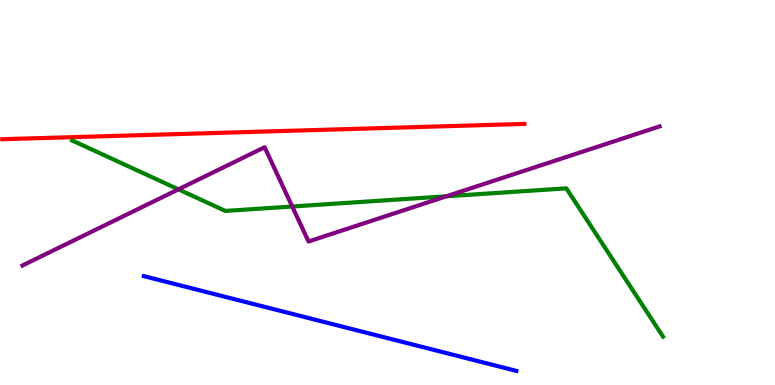[{'lines': ['blue', 'red'], 'intersections': []}, {'lines': ['green', 'red'], 'intersections': []}, {'lines': ['purple', 'red'], 'intersections': []}, {'lines': ['blue', 'green'], 'intersections': []}, {'lines': ['blue', 'purple'], 'intersections': []}, {'lines': ['green', 'purple'], 'intersections': [{'x': 2.3, 'y': 5.08}, {'x': 3.77, 'y': 4.64}, {'x': 5.76, 'y': 4.9}]}]